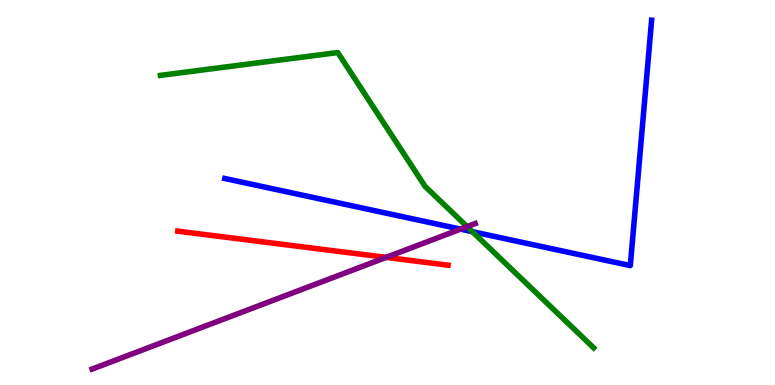[{'lines': ['blue', 'red'], 'intersections': []}, {'lines': ['green', 'red'], 'intersections': []}, {'lines': ['purple', 'red'], 'intersections': [{'x': 4.98, 'y': 3.31}]}, {'lines': ['blue', 'green'], 'intersections': [{'x': 6.1, 'y': 3.98}]}, {'lines': ['blue', 'purple'], 'intersections': [{'x': 5.94, 'y': 4.05}]}, {'lines': ['green', 'purple'], 'intersections': [{'x': 6.03, 'y': 4.11}]}]